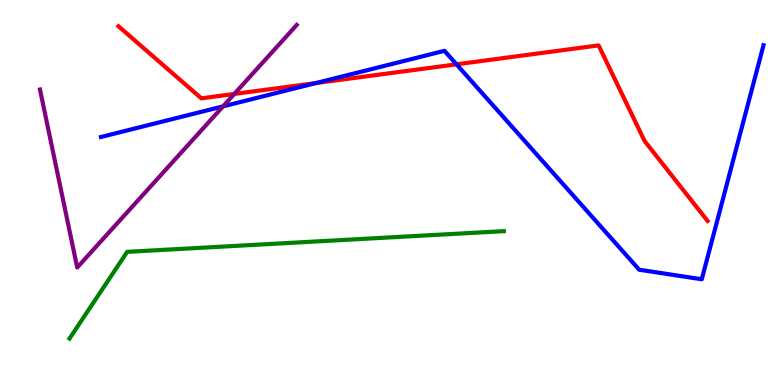[{'lines': ['blue', 'red'], 'intersections': [{'x': 4.08, 'y': 7.84}, {'x': 5.89, 'y': 8.33}]}, {'lines': ['green', 'red'], 'intersections': []}, {'lines': ['purple', 'red'], 'intersections': [{'x': 3.02, 'y': 7.56}]}, {'lines': ['blue', 'green'], 'intersections': []}, {'lines': ['blue', 'purple'], 'intersections': [{'x': 2.88, 'y': 7.24}]}, {'lines': ['green', 'purple'], 'intersections': []}]